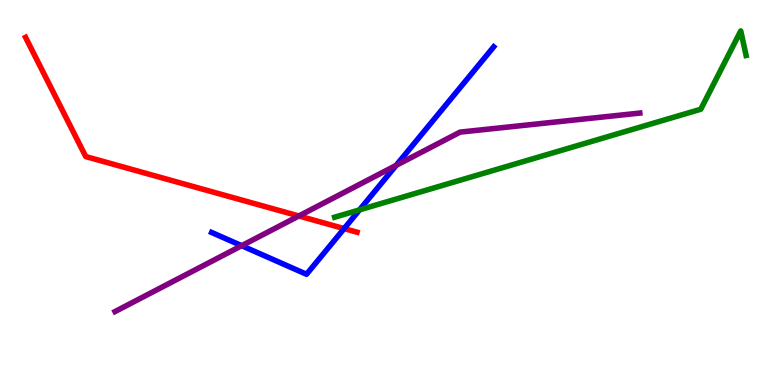[{'lines': ['blue', 'red'], 'intersections': [{'x': 4.44, 'y': 4.06}]}, {'lines': ['green', 'red'], 'intersections': []}, {'lines': ['purple', 'red'], 'intersections': [{'x': 3.86, 'y': 4.39}]}, {'lines': ['blue', 'green'], 'intersections': [{'x': 4.64, 'y': 4.55}]}, {'lines': ['blue', 'purple'], 'intersections': [{'x': 3.12, 'y': 3.62}, {'x': 5.11, 'y': 5.71}]}, {'lines': ['green', 'purple'], 'intersections': []}]